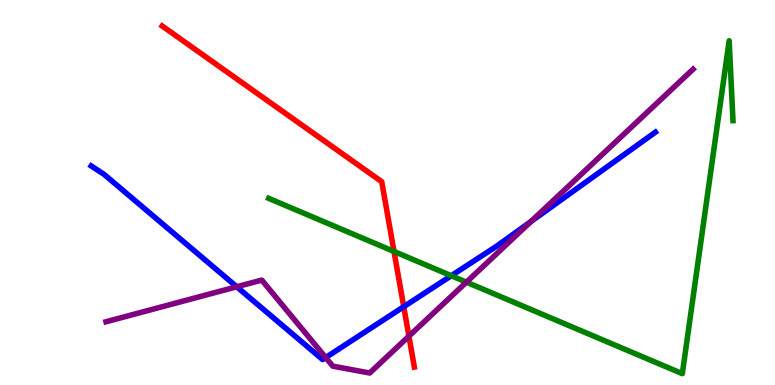[{'lines': ['blue', 'red'], 'intersections': [{'x': 5.21, 'y': 2.03}]}, {'lines': ['green', 'red'], 'intersections': [{'x': 5.08, 'y': 3.47}]}, {'lines': ['purple', 'red'], 'intersections': [{'x': 5.28, 'y': 1.27}]}, {'lines': ['blue', 'green'], 'intersections': [{'x': 5.82, 'y': 2.84}]}, {'lines': ['blue', 'purple'], 'intersections': [{'x': 3.05, 'y': 2.55}, {'x': 4.2, 'y': 0.713}, {'x': 6.85, 'y': 4.24}]}, {'lines': ['green', 'purple'], 'intersections': [{'x': 6.02, 'y': 2.67}]}]